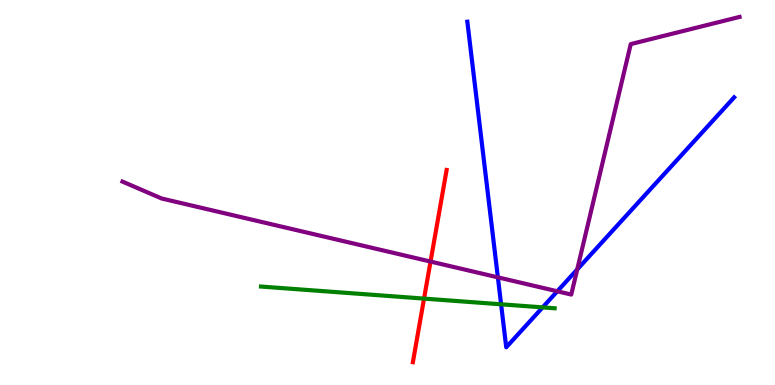[{'lines': ['blue', 'red'], 'intersections': []}, {'lines': ['green', 'red'], 'intersections': [{'x': 5.47, 'y': 2.24}]}, {'lines': ['purple', 'red'], 'intersections': [{'x': 5.56, 'y': 3.21}]}, {'lines': ['blue', 'green'], 'intersections': [{'x': 6.47, 'y': 2.1}, {'x': 7.0, 'y': 2.02}]}, {'lines': ['blue', 'purple'], 'intersections': [{'x': 6.42, 'y': 2.8}, {'x': 7.19, 'y': 2.43}, {'x': 7.45, 'y': 3.0}]}, {'lines': ['green', 'purple'], 'intersections': []}]